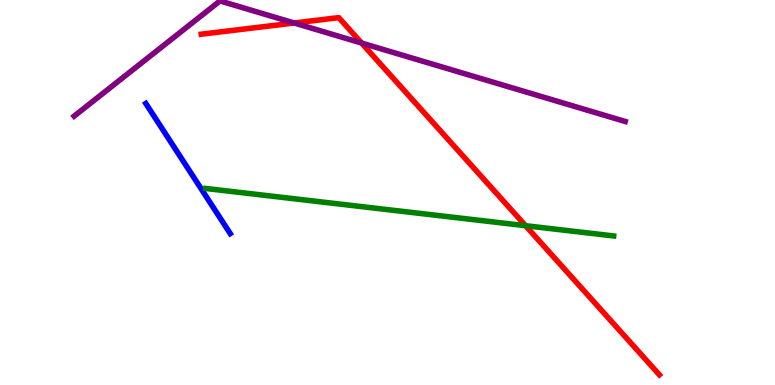[{'lines': ['blue', 'red'], 'intersections': []}, {'lines': ['green', 'red'], 'intersections': [{'x': 6.78, 'y': 4.14}]}, {'lines': ['purple', 'red'], 'intersections': [{'x': 3.8, 'y': 9.4}, {'x': 4.67, 'y': 8.88}]}, {'lines': ['blue', 'green'], 'intersections': []}, {'lines': ['blue', 'purple'], 'intersections': []}, {'lines': ['green', 'purple'], 'intersections': []}]